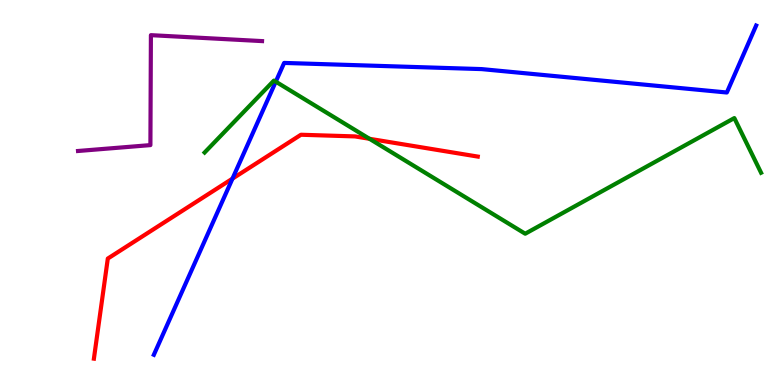[{'lines': ['blue', 'red'], 'intersections': [{'x': 3.0, 'y': 5.36}]}, {'lines': ['green', 'red'], 'intersections': [{'x': 4.77, 'y': 6.39}]}, {'lines': ['purple', 'red'], 'intersections': []}, {'lines': ['blue', 'green'], 'intersections': [{'x': 3.56, 'y': 7.88}]}, {'lines': ['blue', 'purple'], 'intersections': []}, {'lines': ['green', 'purple'], 'intersections': []}]